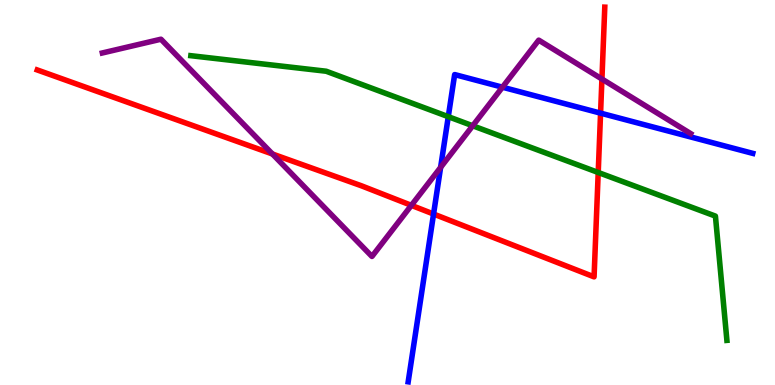[{'lines': ['blue', 'red'], 'intersections': [{'x': 5.59, 'y': 4.44}, {'x': 7.75, 'y': 7.06}]}, {'lines': ['green', 'red'], 'intersections': [{'x': 7.72, 'y': 5.52}]}, {'lines': ['purple', 'red'], 'intersections': [{'x': 3.52, 'y': 6.0}, {'x': 5.31, 'y': 4.67}, {'x': 7.77, 'y': 7.95}]}, {'lines': ['blue', 'green'], 'intersections': [{'x': 5.78, 'y': 6.97}]}, {'lines': ['blue', 'purple'], 'intersections': [{'x': 5.69, 'y': 5.65}, {'x': 6.48, 'y': 7.74}]}, {'lines': ['green', 'purple'], 'intersections': [{'x': 6.1, 'y': 6.73}]}]